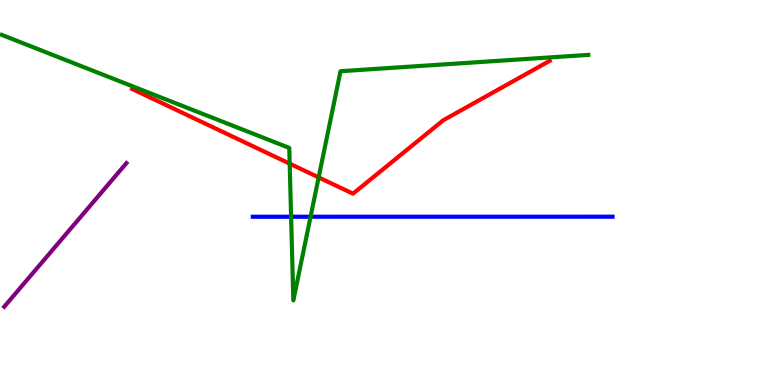[{'lines': ['blue', 'red'], 'intersections': []}, {'lines': ['green', 'red'], 'intersections': [{'x': 3.74, 'y': 5.75}, {'x': 4.11, 'y': 5.39}]}, {'lines': ['purple', 'red'], 'intersections': []}, {'lines': ['blue', 'green'], 'intersections': [{'x': 3.76, 'y': 4.37}, {'x': 4.01, 'y': 4.37}]}, {'lines': ['blue', 'purple'], 'intersections': []}, {'lines': ['green', 'purple'], 'intersections': []}]